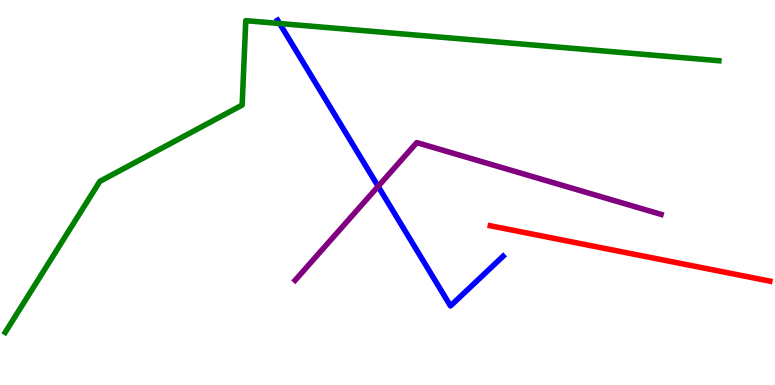[{'lines': ['blue', 'red'], 'intersections': []}, {'lines': ['green', 'red'], 'intersections': []}, {'lines': ['purple', 'red'], 'intersections': []}, {'lines': ['blue', 'green'], 'intersections': [{'x': 3.61, 'y': 9.39}]}, {'lines': ['blue', 'purple'], 'intersections': [{'x': 4.88, 'y': 5.16}]}, {'lines': ['green', 'purple'], 'intersections': []}]